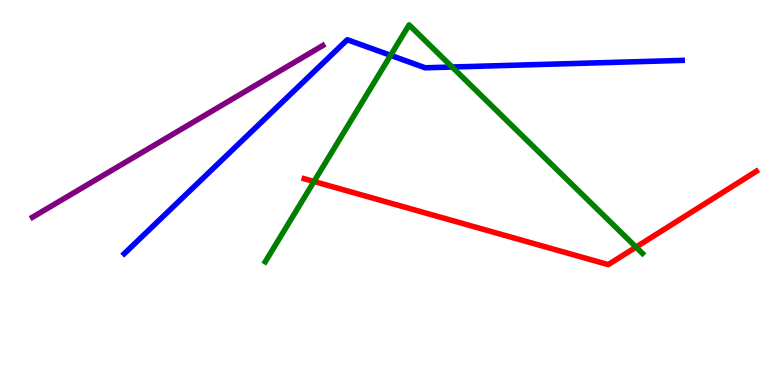[{'lines': ['blue', 'red'], 'intersections': []}, {'lines': ['green', 'red'], 'intersections': [{'x': 4.05, 'y': 5.29}, {'x': 8.21, 'y': 3.58}]}, {'lines': ['purple', 'red'], 'intersections': []}, {'lines': ['blue', 'green'], 'intersections': [{'x': 5.04, 'y': 8.56}, {'x': 5.83, 'y': 8.26}]}, {'lines': ['blue', 'purple'], 'intersections': []}, {'lines': ['green', 'purple'], 'intersections': []}]